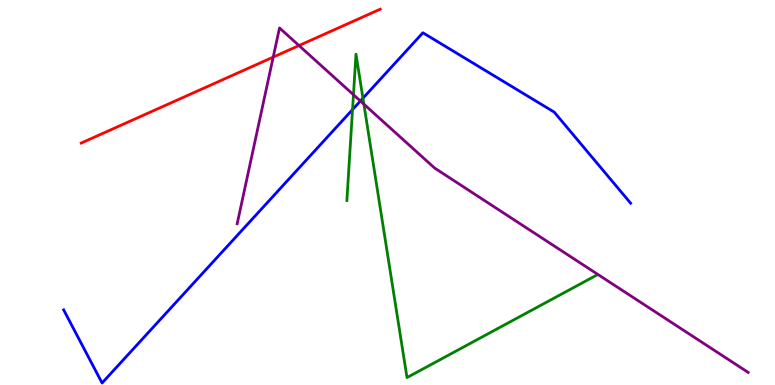[{'lines': ['blue', 'red'], 'intersections': []}, {'lines': ['green', 'red'], 'intersections': []}, {'lines': ['purple', 'red'], 'intersections': [{'x': 3.53, 'y': 8.52}, {'x': 3.86, 'y': 8.82}]}, {'lines': ['blue', 'green'], 'intersections': [{'x': 4.55, 'y': 7.15}, {'x': 4.68, 'y': 7.45}]}, {'lines': ['blue', 'purple'], 'intersections': [{'x': 4.65, 'y': 7.38}]}, {'lines': ['green', 'purple'], 'intersections': [{'x': 4.56, 'y': 7.54}, {'x': 4.7, 'y': 7.29}]}]